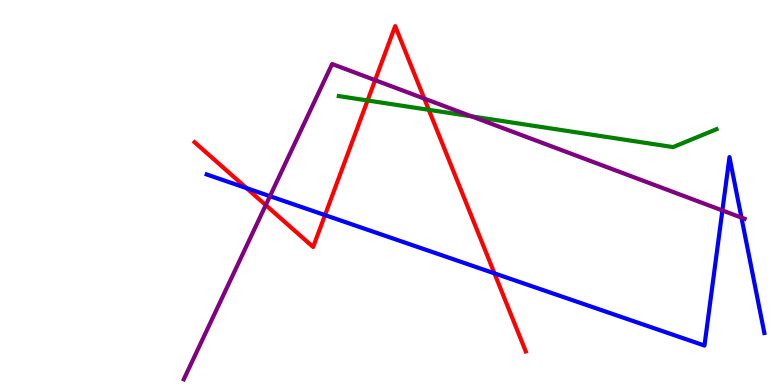[{'lines': ['blue', 'red'], 'intersections': [{'x': 3.18, 'y': 5.11}, {'x': 4.19, 'y': 4.41}, {'x': 6.38, 'y': 2.9}]}, {'lines': ['green', 'red'], 'intersections': [{'x': 4.74, 'y': 7.39}, {'x': 5.53, 'y': 7.15}]}, {'lines': ['purple', 'red'], 'intersections': [{'x': 3.43, 'y': 4.67}, {'x': 4.84, 'y': 7.92}, {'x': 5.47, 'y': 7.44}]}, {'lines': ['blue', 'green'], 'intersections': []}, {'lines': ['blue', 'purple'], 'intersections': [{'x': 3.48, 'y': 4.9}, {'x': 9.32, 'y': 4.53}, {'x': 9.57, 'y': 4.35}]}, {'lines': ['green', 'purple'], 'intersections': [{'x': 6.08, 'y': 6.98}]}]